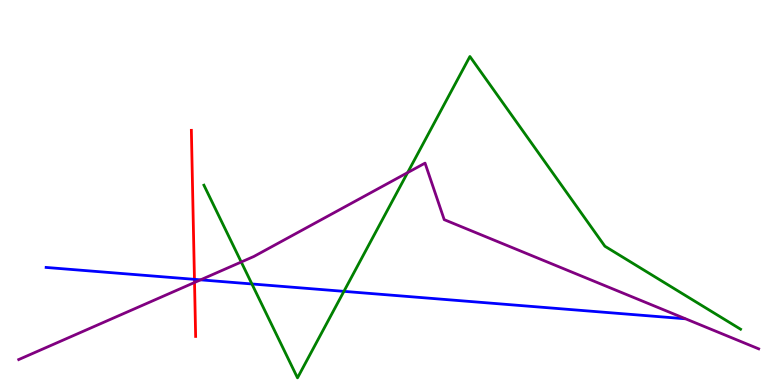[{'lines': ['blue', 'red'], 'intersections': [{'x': 2.51, 'y': 2.74}]}, {'lines': ['green', 'red'], 'intersections': []}, {'lines': ['purple', 'red'], 'intersections': [{'x': 2.51, 'y': 2.66}]}, {'lines': ['blue', 'green'], 'intersections': [{'x': 3.25, 'y': 2.62}, {'x': 4.44, 'y': 2.43}]}, {'lines': ['blue', 'purple'], 'intersections': [{'x': 2.59, 'y': 2.73}]}, {'lines': ['green', 'purple'], 'intersections': [{'x': 3.11, 'y': 3.19}, {'x': 5.26, 'y': 5.52}]}]